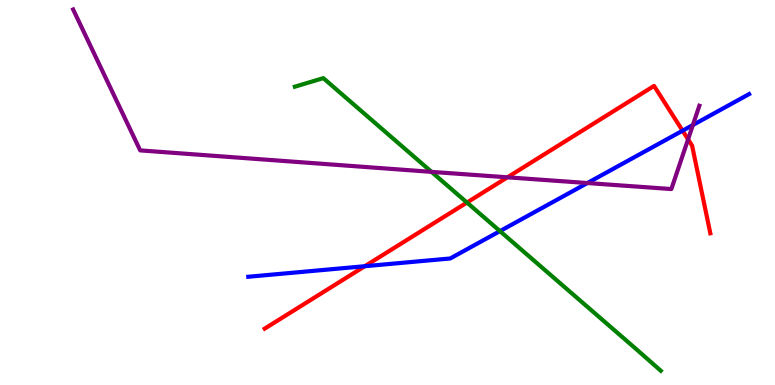[{'lines': ['blue', 'red'], 'intersections': [{'x': 4.71, 'y': 3.09}, {'x': 8.81, 'y': 6.61}]}, {'lines': ['green', 'red'], 'intersections': [{'x': 6.03, 'y': 4.74}]}, {'lines': ['purple', 'red'], 'intersections': [{'x': 6.55, 'y': 5.39}, {'x': 8.88, 'y': 6.38}]}, {'lines': ['blue', 'green'], 'intersections': [{'x': 6.45, 'y': 4.0}]}, {'lines': ['blue', 'purple'], 'intersections': [{'x': 7.58, 'y': 5.25}, {'x': 8.94, 'y': 6.75}]}, {'lines': ['green', 'purple'], 'intersections': [{'x': 5.57, 'y': 5.54}]}]